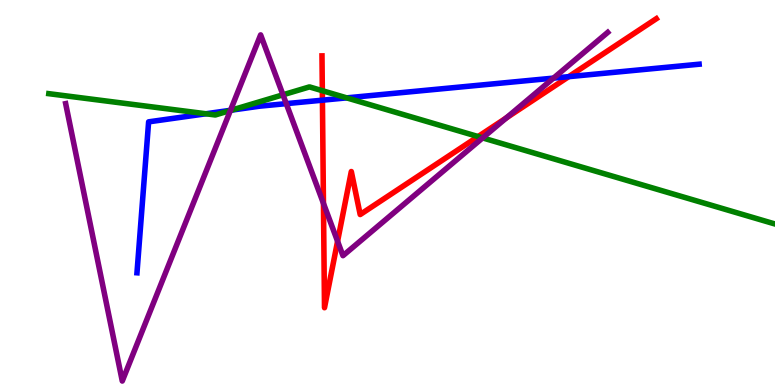[{'lines': ['blue', 'red'], 'intersections': [{'x': 4.16, 'y': 7.4}, {'x': 7.34, 'y': 8.01}]}, {'lines': ['green', 'red'], 'intersections': [{'x': 4.16, 'y': 7.64}, {'x': 6.17, 'y': 6.45}]}, {'lines': ['purple', 'red'], 'intersections': [{'x': 4.17, 'y': 4.72}, {'x': 4.36, 'y': 3.73}, {'x': 6.53, 'y': 6.94}]}, {'lines': ['blue', 'green'], 'intersections': [{'x': 2.66, 'y': 7.05}, {'x': 2.99, 'y': 7.14}, {'x': 4.47, 'y': 7.46}]}, {'lines': ['blue', 'purple'], 'intersections': [{'x': 2.97, 'y': 7.14}, {'x': 3.69, 'y': 7.31}, {'x': 7.14, 'y': 7.97}]}, {'lines': ['green', 'purple'], 'intersections': [{'x': 2.97, 'y': 7.13}, {'x': 3.65, 'y': 7.54}, {'x': 6.23, 'y': 6.42}]}]